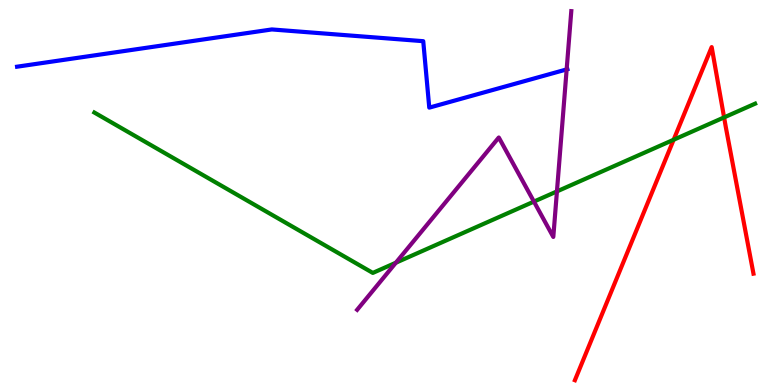[{'lines': ['blue', 'red'], 'intersections': []}, {'lines': ['green', 'red'], 'intersections': [{'x': 8.69, 'y': 6.37}, {'x': 9.34, 'y': 6.95}]}, {'lines': ['purple', 'red'], 'intersections': []}, {'lines': ['blue', 'green'], 'intersections': []}, {'lines': ['blue', 'purple'], 'intersections': [{'x': 7.31, 'y': 8.2}]}, {'lines': ['green', 'purple'], 'intersections': [{'x': 5.11, 'y': 3.18}, {'x': 6.89, 'y': 4.76}, {'x': 7.19, 'y': 5.03}]}]